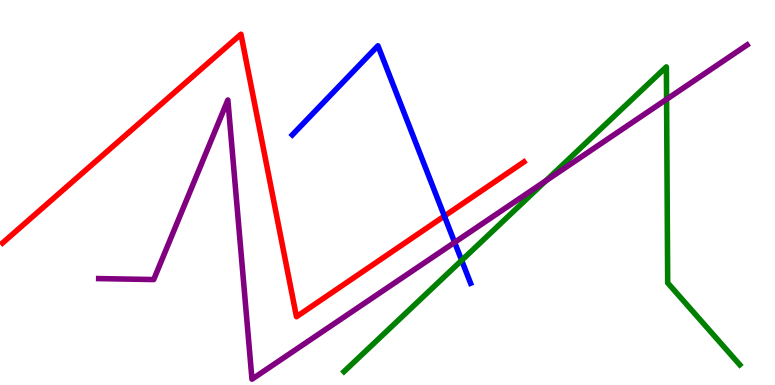[{'lines': ['blue', 'red'], 'intersections': [{'x': 5.73, 'y': 4.39}]}, {'lines': ['green', 'red'], 'intersections': []}, {'lines': ['purple', 'red'], 'intersections': []}, {'lines': ['blue', 'green'], 'intersections': [{'x': 5.96, 'y': 3.24}]}, {'lines': ['blue', 'purple'], 'intersections': [{'x': 5.87, 'y': 3.7}]}, {'lines': ['green', 'purple'], 'intersections': [{'x': 7.04, 'y': 5.3}, {'x': 8.6, 'y': 7.42}]}]